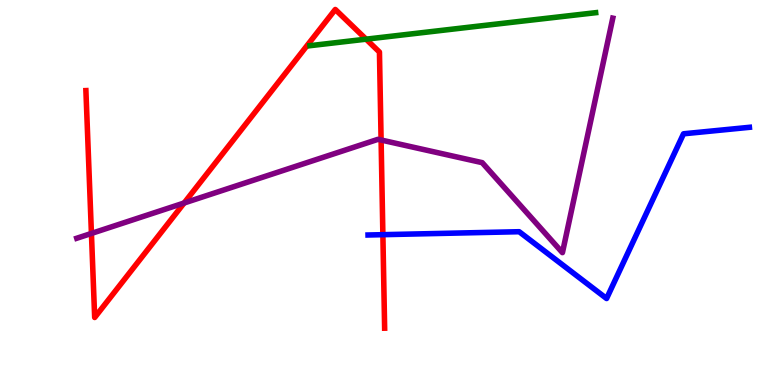[{'lines': ['blue', 'red'], 'intersections': [{'x': 4.94, 'y': 3.9}]}, {'lines': ['green', 'red'], 'intersections': [{'x': 4.72, 'y': 8.98}]}, {'lines': ['purple', 'red'], 'intersections': [{'x': 1.18, 'y': 3.94}, {'x': 2.38, 'y': 4.73}, {'x': 4.92, 'y': 6.36}]}, {'lines': ['blue', 'green'], 'intersections': []}, {'lines': ['blue', 'purple'], 'intersections': []}, {'lines': ['green', 'purple'], 'intersections': []}]